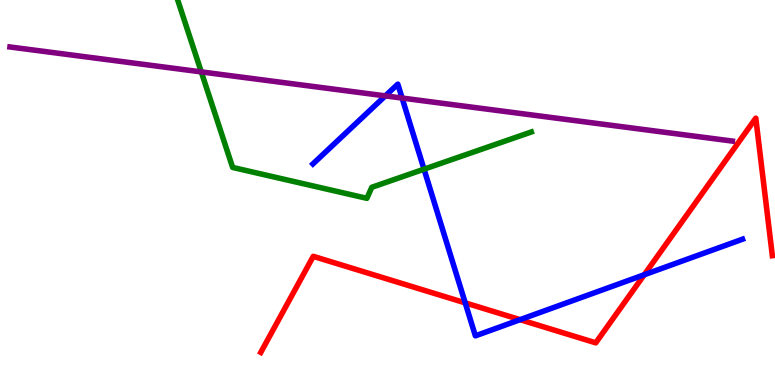[{'lines': ['blue', 'red'], 'intersections': [{'x': 6.0, 'y': 2.13}, {'x': 6.71, 'y': 1.7}, {'x': 8.31, 'y': 2.86}]}, {'lines': ['green', 'red'], 'intersections': []}, {'lines': ['purple', 'red'], 'intersections': []}, {'lines': ['blue', 'green'], 'intersections': [{'x': 5.47, 'y': 5.61}]}, {'lines': ['blue', 'purple'], 'intersections': [{'x': 4.97, 'y': 7.51}, {'x': 5.19, 'y': 7.45}]}, {'lines': ['green', 'purple'], 'intersections': [{'x': 2.6, 'y': 8.13}]}]